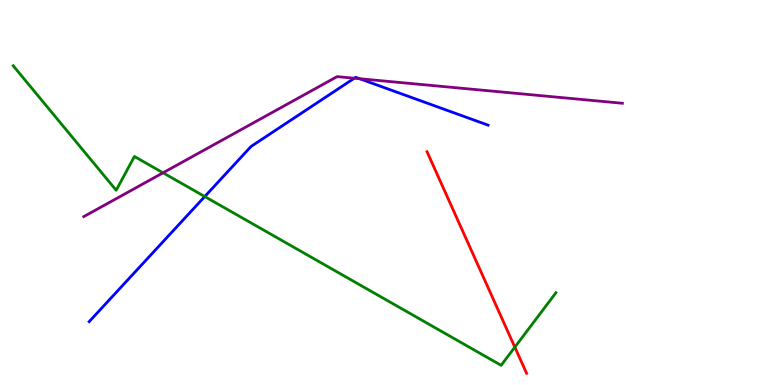[{'lines': ['blue', 'red'], 'intersections': []}, {'lines': ['green', 'red'], 'intersections': [{'x': 6.64, 'y': 0.983}]}, {'lines': ['purple', 'red'], 'intersections': []}, {'lines': ['blue', 'green'], 'intersections': [{'x': 2.64, 'y': 4.89}]}, {'lines': ['blue', 'purple'], 'intersections': [{'x': 4.57, 'y': 7.97}, {'x': 4.64, 'y': 7.95}]}, {'lines': ['green', 'purple'], 'intersections': [{'x': 2.1, 'y': 5.51}]}]